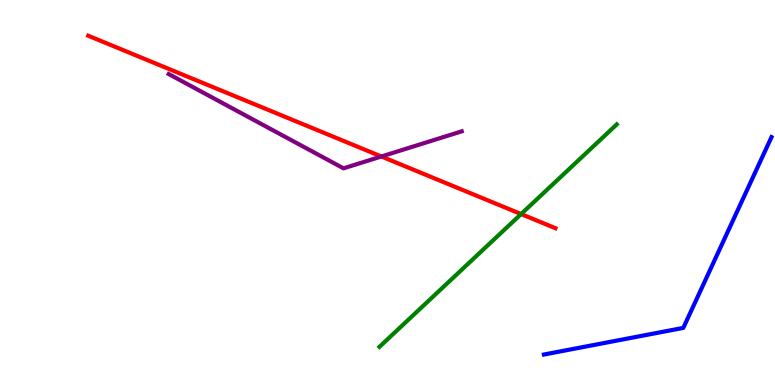[{'lines': ['blue', 'red'], 'intersections': []}, {'lines': ['green', 'red'], 'intersections': [{'x': 6.72, 'y': 4.44}]}, {'lines': ['purple', 'red'], 'intersections': [{'x': 4.92, 'y': 5.94}]}, {'lines': ['blue', 'green'], 'intersections': []}, {'lines': ['blue', 'purple'], 'intersections': []}, {'lines': ['green', 'purple'], 'intersections': []}]